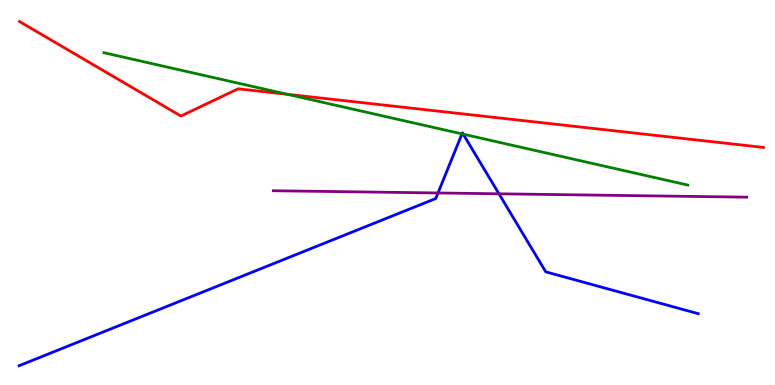[{'lines': ['blue', 'red'], 'intersections': []}, {'lines': ['green', 'red'], 'intersections': [{'x': 3.71, 'y': 7.55}]}, {'lines': ['purple', 'red'], 'intersections': []}, {'lines': ['blue', 'green'], 'intersections': [{'x': 5.96, 'y': 6.52}, {'x': 5.98, 'y': 6.52}]}, {'lines': ['blue', 'purple'], 'intersections': [{'x': 5.65, 'y': 4.99}, {'x': 6.44, 'y': 4.97}]}, {'lines': ['green', 'purple'], 'intersections': []}]